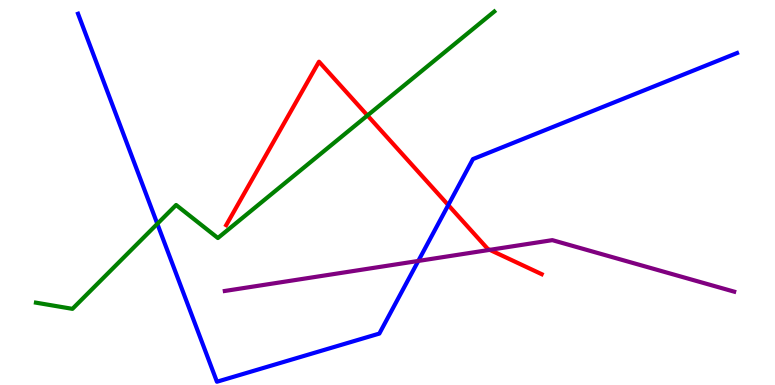[{'lines': ['blue', 'red'], 'intersections': [{'x': 5.78, 'y': 4.67}]}, {'lines': ['green', 'red'], 'intersections': [{'x': 4.74, 'y': 7.0}]}, {'lines': ['purple', 'red'], 'intersections': [{'x': 6.32, 'y': 3.51}]}, {'lines': ['blue', 'green'], 'intersections': [{'x': 2.03, 'y': 4.19}]}, {'lines': ['blue', 'purple'], 'intersections': [{'x': 5.4, 'y': 3.22}]}, {'lines': ['green', 'purple'], 'intersections': []}]